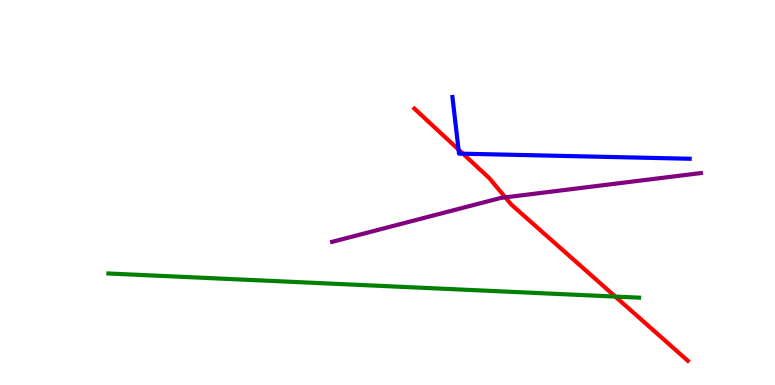[{'lines': ['blue', 'red'], 'intersections': [{'x': 5.92, 'y': 6.11}, {'x': 5.97, 'y': 6.01}]}, {'lines': ['green', 'red'], 'intersections': [{'x': 7.94, 'y': 2.3}]}, {'lines': ['purple', 'red'], 'intersections': [{'x': 6.52, 'y': 4.87}]}, {'lines': ['blue', 'green'], 'intersections': []}, {'lines': ['blue', 'purple'], 'intersections': []}, {'lines': ['green', 'purple'], 'intersections': []}]